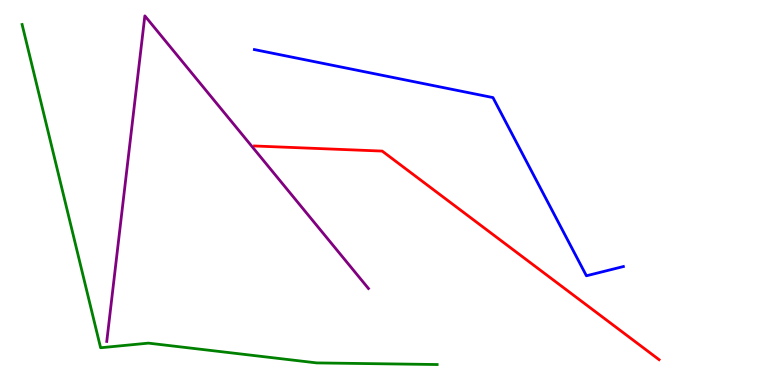[{'lines': ['blue', 'red'], 'intersections': []}, {'lines': ['green', 'red'], 'intersections': []}, {'lines': ['purple', 'red'], 'intersections': []}, {'lines': ['blue', 'green'], 'intersections': []}, {'lines': ['blue', 'purple'], 'intersections': []}, {'lines': ['green', 'purple'], 'intersections': []}]